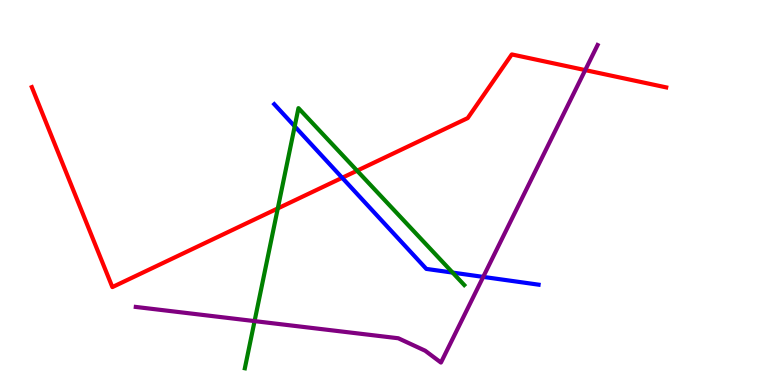[{'lines': ['blue', 'red'], 'intersections': [{'x': 4.42, 'y': 5.38}]}, {'lines': ['green', 'red'], 'intersections': [{'x': 3.58, 'y': 4.59}, {'x': 4.61, 'y': 5.57}]}, {'lines': ['purple', 'red'], 'intersections': [{'x': 7.55, 'y': 8.18}]}, {'lines': ['blue', 'green'], 'intersections': [{'x': 3.8, 'y': 6.72}, {'x': 5.84, 'y': 2.92}]}, {'lines': ['blue', 'purple'], 'intersections': [{'x': 6.24, 'y': 2.81}]}, {'lines': ['green', 'purple'], 'intersections': [{'x': 3.28, 'y': 1.66}]}]